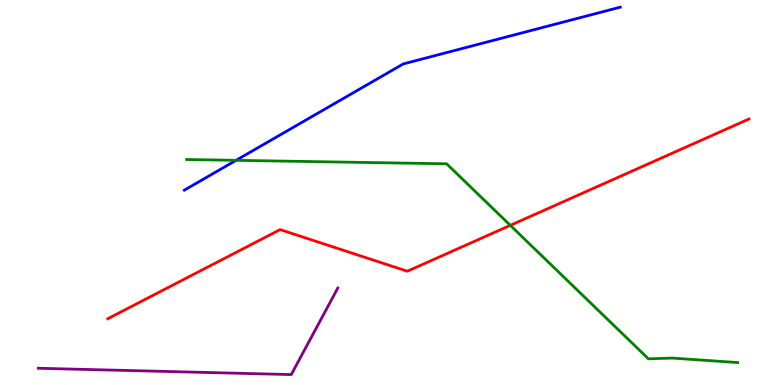[{'lines': ['blue', 'red'], 'intersections': []}, {'lines': ['green', 'red'], 'intersections': [{'x': 6.58, 'y': 4.15}]}, {'lines': ['purple', 'red'], 'intersections': []}, {'lines': ['blue', 'green'], 'intersections': [{'x': 3.05, 'y': 5.84}]}, {'lines': ['blue', 'purple'], 'intersections': []}, {'lines': ['green', 'purple'], 'intersections': []}]